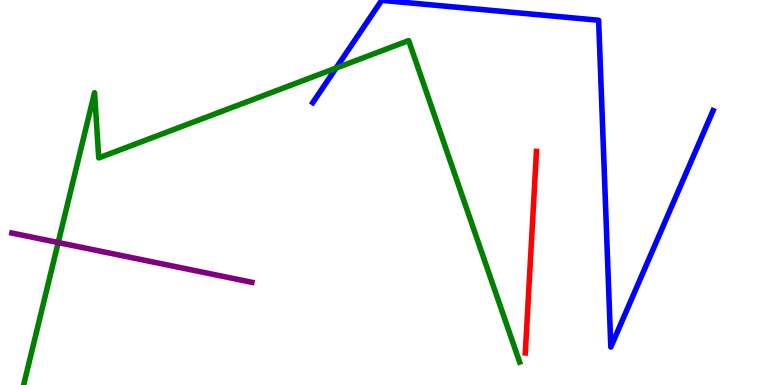[{'lines': ['blue', 'red'], 'intersections': []}, {'lines': ['green', 'red'], 'intersections': []}, {'lines': ['purple', 'red'], 'intersections': []}, {'lines': ['blue', 'green'], 'intersections': [{'x': 4.34, 'y': 8.23}]}, {'lines': ['blue', 'purple'], 'intersections': []}, {'lines': ['green', 'purple'], 'intersections': [{'x': 0.751, 'y': 3.7}]}]